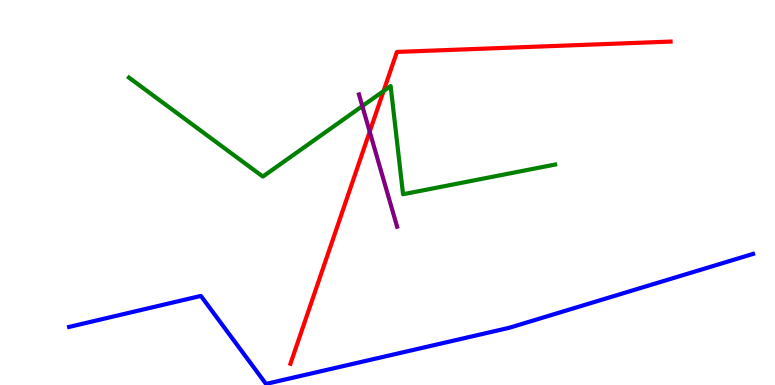[{'lines': ['blue', 'red'], 'intersections': []}, {'lines': ['green', 'red'], 'intersections': [{'x': 4.95, 'y': 7.63}]}, {'lines': ['purple', 'red'], 'intersections': [{'x': 4.77, 'y': 6.58}]}, {'lines': ['blue', 'green'], 'intersections': []}, {'lines': ['blue', 'purple'], 'intersections': []}, {'lines': ['green', 'purple'], 'intersections': [{'x': 4.68, 'y': 7.24}]}]